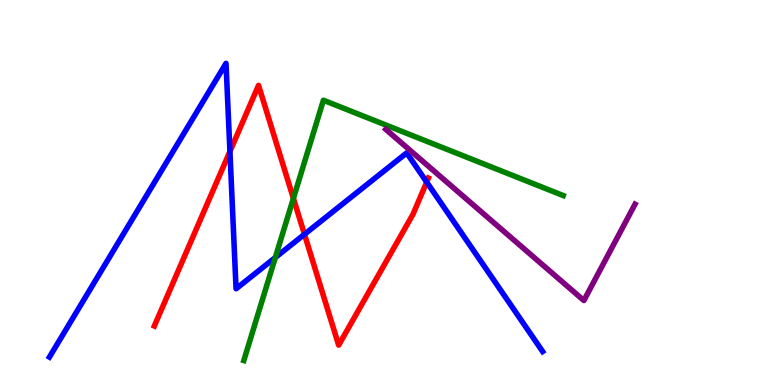[{'lines': ['blue', 'red'], 'intersections': [{'x': 2.97, 'y': 6.07}, {'x': 3.93, 'y': 3.91}, {'x': 5.51, 'y': 5.27}]}, {'lines': ['green', 'red'], 'intersections': [{'x': 3.79, 'y': 4.85}]}, {'lines': ['purple', 'red'], 'intersections': []}, {'lines': ['blue', 'green'], 'intersections': [{'x': 3.55, 'y': 3.31}]}, {'lines': ['blue', 'purple'], 'intersections': []}, {'lines': ['green', 'purple'], 'intersections': []}]